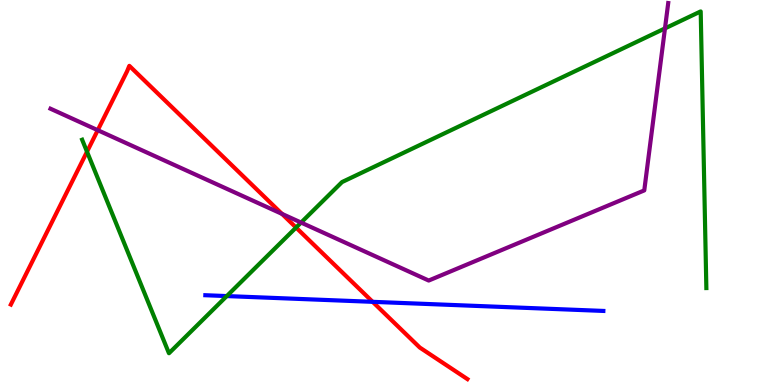[{'lines': ['blue', 'red'], 'intersections': [{'x': 4.81, 'y': 2.16}]}, {'lines': ['green', 'red'], 'intersections': [{'x': 1.12, 'y': 6.06}, {'x': 3.82, 'y': 4.09}]}, {'lines': ['purple', 'red'], 'intersections': [{'x': 1.26, 'y': 6.62}, {'x': 3.64, 'y': 4.45}]}, {'lines': ['blue', 'green'], 'intersections': [{'x': 2.93, 'y': 2.31}]}, {'lines': ['blue', 'purple'], 'intersections': []}, {'lines': ['green', 'purple'], 'intersections': [{'x': 3.89, 'y': 4.22}, {'x': 8.58, 'y': 9.26}]}]